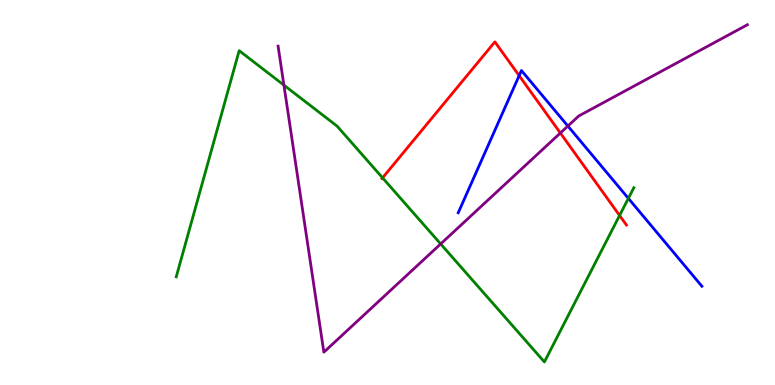[{'lines': ['blue', 'red'], 'intersections': [{'x': 6.7, 'y': 8.04}]}, {'lines': ['green', 'red'], 'intersections': [{'x': 4.94, 'y': 5.38}, {'x': 7.99, 'y': 4.4}]}, {'lines': ['purple', 'red'], 'intersections': [{'x': 7.23, 'y': 6.55}]}, {'lines': ['blue', 'green'], 'intersections': [{'x': 8.11, 'y': 4.85}]}, {'lines': ['blue', 'purple'], 'intersections': [{'x': 7.33, 'y': 6.73}]}, {'lines': ['green', 'purple'], 'intersections': [{'x': 3.66, 'y': 7.79}, {'x': 5.69, 'y': 3.66}]}]